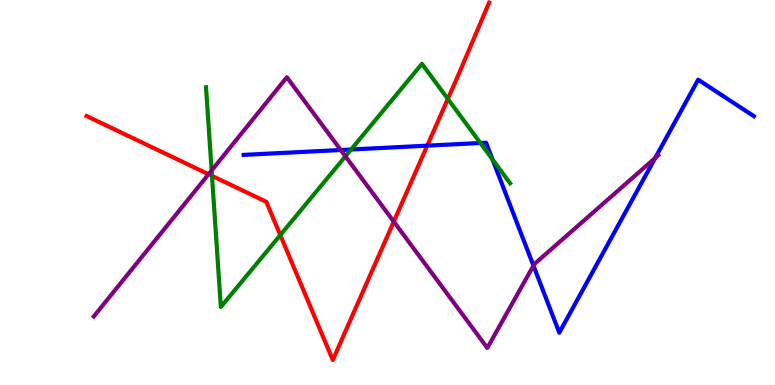[{'lines': ['blue', 'red'], 'intersections': [{'x': 5.51, 'y': 6.22}]}, {'lines': ['green', 'red'], 'intersections': [{'x': 2.74, 'y': 5.43}, {'x': 3.62, 'y': 3.89}, {'x': 5.78, 'y': 7.43}]}, {'lines': ['purple', 'red'], 'intersections': [{'x': 2.69, 'y': 5.47}, {'x': 5.08, 'y': 4.24}]}, {'lines': ['blue', 'green'], 'intersections': [{'x': 4.53, 'y': 6.12}, {'x': 6.2, 'y': 6.29}, {'x': 6.36, 'y': 5.86}]}, {'lines': ['blue', 'purple'], 'intersections': [{'x': 4.4, 'y': 6.1}, {'x': 6.88, 'y': 3.1}, {'x': 8.45, 'y': 5.9}]}, {'lines': ['green', 'purple'], 'intersections': [{'x': 2.73, 'y': 5.57}, {'x': 4.46, 'y': 5.94}]}]